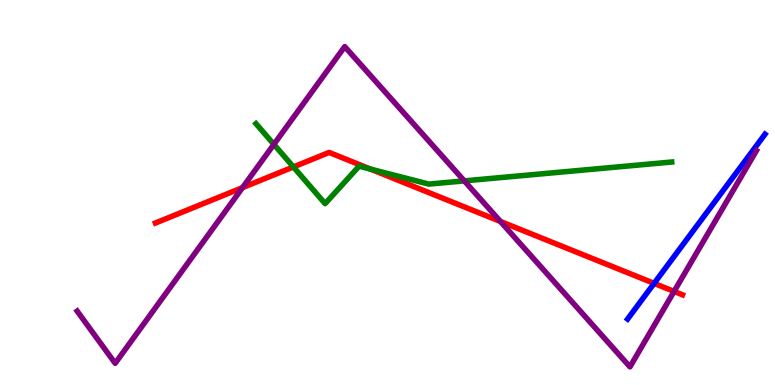[{'lines': ['blue', 'red'], 'intersections': [{'x': 8.44, 'y': 2.64}]}, {'lines': ['green', 'red'], 'intersections': [{'x': 3.79, 'y': 5.66}, {'x': 4.78, 'y': 5.61}]}, {'lines': ['purple', 'red'], 'intersections': [{'x': 3.13, 'y': 5.13}, {'x': 6.46, 'y': 4.25}, {'x': 8.7, 'y': 2.43}]}, {'lines': ['blue', 'green'], 'intersections': []}, {'lines': ['blue', 'purple'], 'intersections': []}, {'lines': ['green', 'purple'], 'intersections': [{'x': 3.53, 'y': 6.25}, {'x': 5.99, 'y': 5.3}]}]